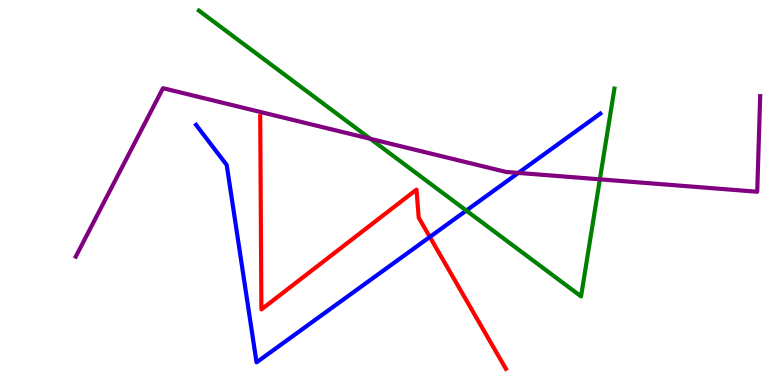[{'lines': ['blue', 'red'], 'intersections': [{'x': 5.55, 'y': 3.85}]}, {'lines': ['green', 'red'], 'intersections': []}, {'lines': ['purple', 'red'], 'intersections': []}, {'lines': ['blue', 'green'], 'intersections': [{'x': 6.02, 'y': 4.53}]}, {'lines': ['blue', 'purple'], 'intersections': [{'x': 6.69, 'y': 5.51}]}, {'lines': ['green', 'purple'], 'intersections': [{'x': 4.78, 'y': 6.39}, {'x': 7.74, 'y': 5.34}]}]